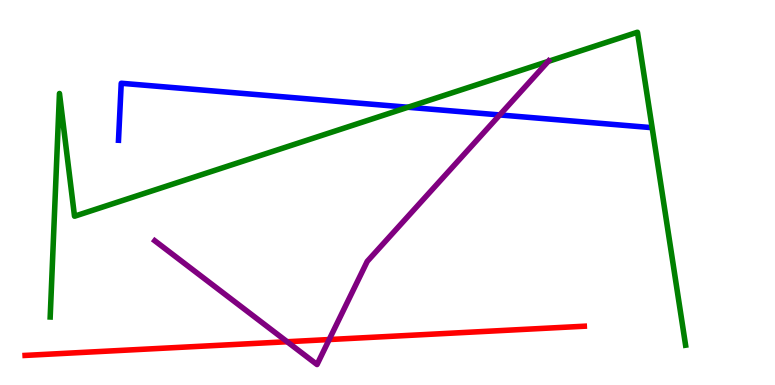[{'lines': ['blue', 'red'], 'intersections': []}, {'lines': ['green', 'red'], 'intersections': []}, {'lines': ['purple', 'red'], 'intersections': [{'x': 3.71, 'y': 1.12}, {'x': 4.25, 'y': 1.18}]}, {'lines': ['blue', 'green'], 'intersections': [{'x': 5.26, 'y': 7.21}]}, {'lines': ['blue', 'purple'], 'intersections': [{'x': 6.45, 'y': 7.01}]}, {'lines': ['green', 'purple'], 'intersections': [{'x': 7.07, 'y': 8.4}]}]